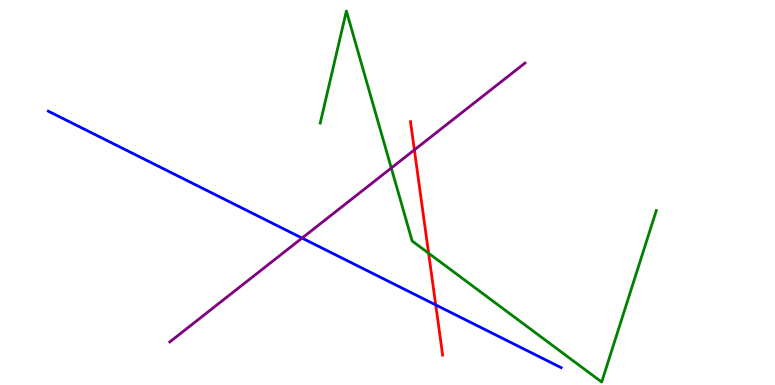[{'lines': ['blue', 'red'], 'intersections': [{'x': 5.62, 'y': 2.08}]}, {'lines': ['green', 'red'], 'intersections': [{'x': 5.53, 'y': 3.42}]}, {'lines': ['purple', 'red'], 'intersections': [{'x': 5.35, 'y': 6.11}]}, {'lines': ['blue', 'green'], 'intersections': []}, {'lines': ['blue', 'purple'], 'intersections': [{'x': 3.9, 'y': 3.82}]}, {'lines': ['green', 'purple'], 'intersections': [{'x': 5.05, 'y': 5.64}]}]